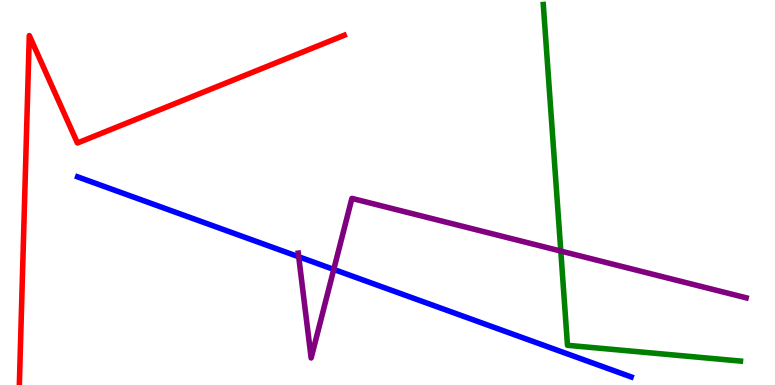[{'lines': ['blue', 'red'], 'intersections': []}, {'lines': ['green', 'red'], 'intersections': []}, {'lines': ['purple', 'red'], 'intersections': []}, {'lines': ['blue', 'green'], 'intersections': []}, {'lines': ['blue', 'purple'], 'intersections': [{'x': 3.85, 'y': 3.33}, {'x': 4.31, 'y': 3.0}]}, {'lines': ['green', 'purple'], 'intersections': [{'x': 7.24, 'y': 3.48}]}]